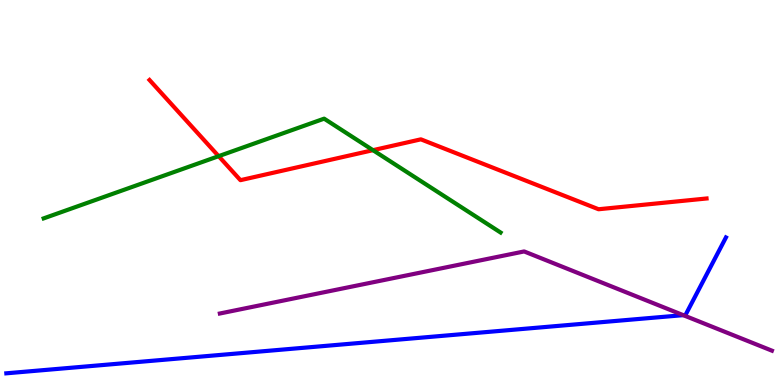[{'lines': ['blue', 'red'], 'intersections': []}, {'lines': ['green', 'red'], 'intersections': [{'x': 2.82, 'y': 5.94}, {'x': 4.81, 'y': 6.1}]}, {'lines': ['purple', 'red'], 'intersections': []}, {'lines': ['blue', 'green'], 'intersections': []}, {'lines': ['blue', 'purple'], 'intersections': [{'x': 8.82, 'y': 1.81}]}, {'lines': ['green', 'purple'], 'intersections': []}]